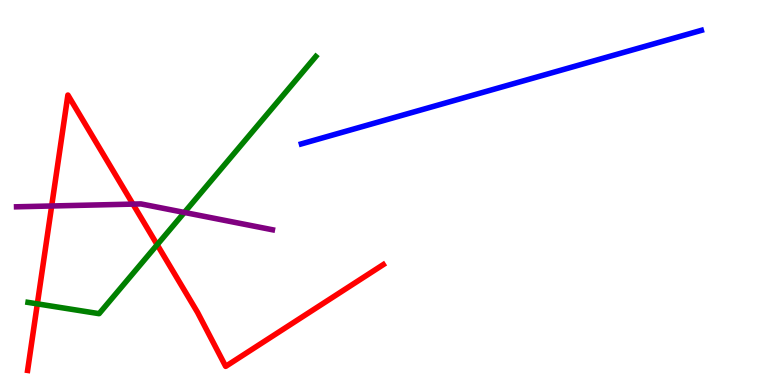[{'lines': ['blue', 'red'], 'intersections': []}, {'lines': ['green', 'red'], 'intersections': [{'x': 0.482, 'y': 2.11}, {'x': 2.03, 'y': 3.64}]}, {'lines': ['purple', 'red'], 'intersections': [{'x': 0.667, 'y': 4.65}, {'x': 1.72, 'y': 4.7}]}, {'lines': ['blue', 'green'], 'intersections': []}, {'lines': ['blue', 'purple'], 'intersections': []}, {'lines': ['green', 'purple'], 'intersections': [{'x': 2.38, 'y': 4.48}]}]